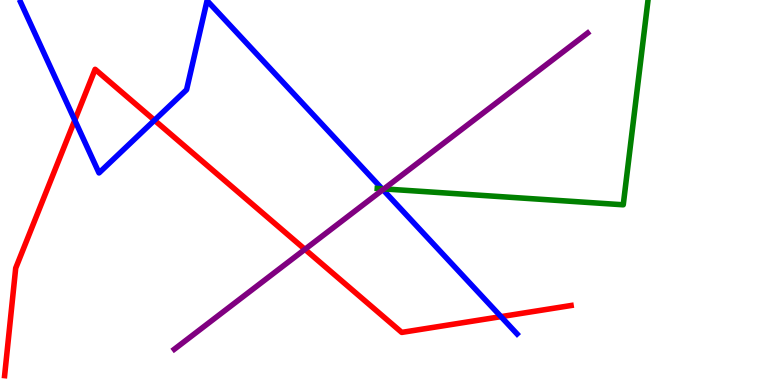[{'lines': ['blue', 'red'], 'intersections': [{'x': 0.965, 'y': 6.88}, {'x': 1.99, 'y': 6.88}, {'x': 6.46, 'y': 1.78}]}, {'lines': ['green', 'red'], 'intersections': []}, {'lines': ['purple', 'red'], 'intersections': [{'x': 3.93, 'y': 3.52}]}, {'lines': ['blue', 'green'], 'intersections': [{'x': 4.93, 'y': 5.1}]}, {'lines': ['blue', 'purple'], 'intersections': [{'x': 4.94, 'y': 5.07}]}, {'lines': ['green', 'purple'], 'intersections': [{'x': 4.95, 'y': 5.09}]}]